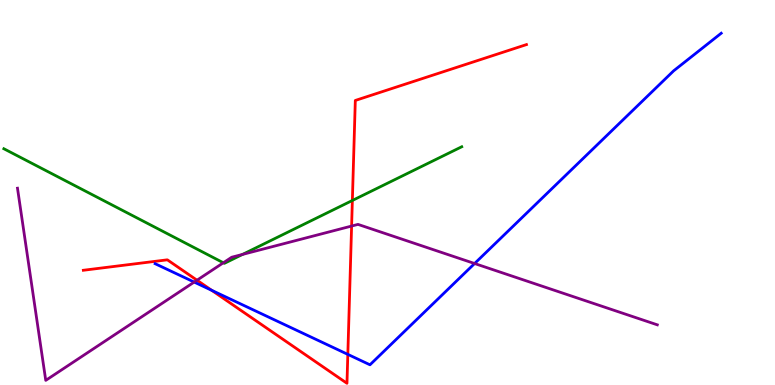[{'lines': ['blue', 'red'], 'intersections': [{'x': 2.73, 'y': 2.46}, {'x': 4.49, 'y': 0.795}]}, {'lines': ['green', 'red'], 'intersections': [{'x': 4.55, 'y': 4.79}]}, {'lines': ['purple', 'red'], 'intersections': [{'x': 2.54, 'y': 2.72}, {'x': 4.54, 'y': 4.13}]}, {'lines': ['blue', 'green'], 'intersections': []}, {'lines': ['blue', 'purple'], 'intersections': [{'x': 2.51, 'y': 2.67}, {'x': 6.12, 'y': 3.16}]}, {'lines': ['green', 'purple'], 'intersections': [{'x': 2.88, 'y': 3.17}, {'x': 3.13, 'y': 3.39}]}]